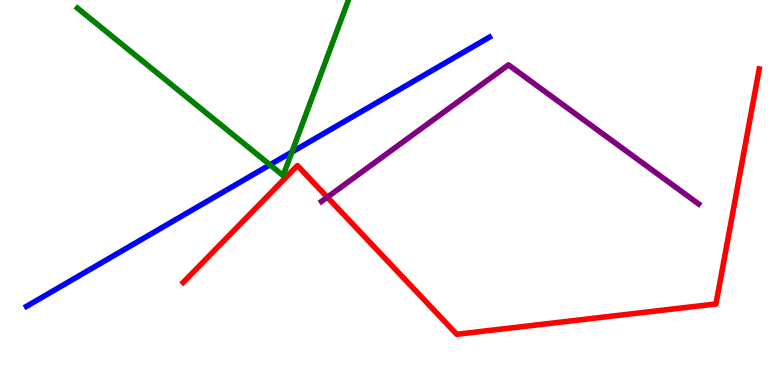[{'lines': ['blue', 'red'], 'intersections': []}, {'lines': ['green', 'red'], 'intersections': []}, {'lines': ['purple', 'red'], 'intersections': [{'x': 4.22, 'y': 4.88}]}, {'lines': ['blue', 'green'], 'intersections': [{'x': 3.48, 'y': 5.72}, {'x': 3.77, 'y': 6.05}]}, {'lines': ['blue', 'purple'], 'intersections': []}, {'lines': ['green', 'purple'], 'intersections': []}]